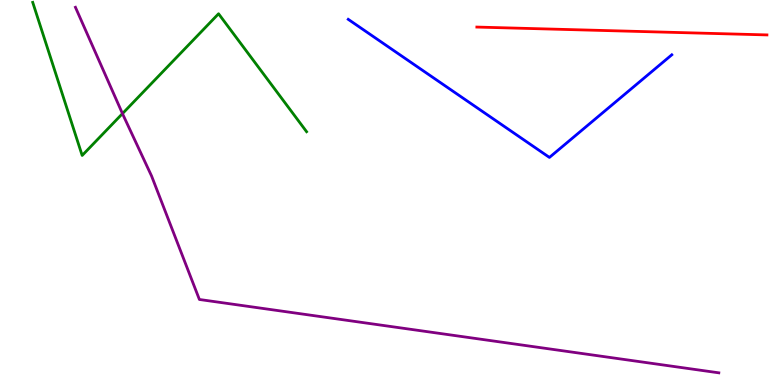[{'lines': ['blue', 'red'], 'intersections': []}, {'lines': ['green', 'red'], 'intersections': []}, {'lines': ['purple', 'red'], 'intersections': []}, {'lines': ['blue', 'green'], 'intersections': []}, {'lines': ['blue', 'purple'], 'intersections': []}, {'lines': ['green', 'purple'], 'intersections': [{'x': 1.58, 'y': 7.05}]}]